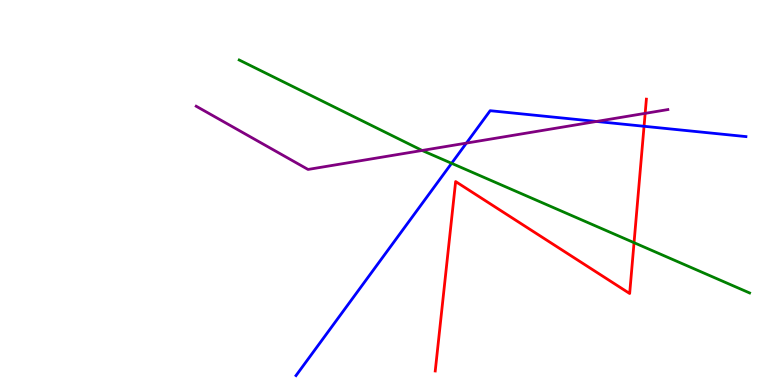[{'lines': ['blue', 'red'], 'intersections': [{'x': 8.31, 'y': 6.72}]}, {'lines': ['green', 'red'], 'intersections': [{'x': 8.18, 'y': 3.7}]}, {'lines': ['purple', 'red'], 'intersections': [{'x': 8.32, 'y': 7.06}]}, {'lines': ['blue', 'green'], 'intersections': [{'x': 5.83, 'y': 5.76}]}, {'lines': ['blue', 'purple'], 'intersections': [{'x': 6.02, 'y': 6.28}, {'x': 7.7, 'y': 6.85}]}, {'lines': ['green', 'purple'], 'intersections': [{'x': 5.45, 'y': 6.09}]}]